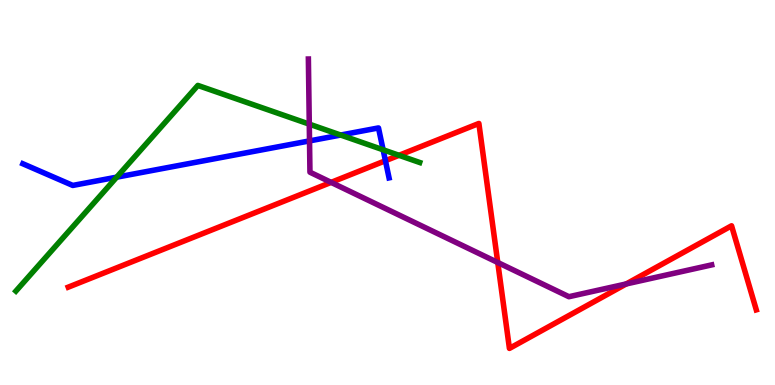[{'lines': ['blue', 'red'], 'intersections': [{'x': 4.97, 'y': 5.83}]}, {'lines': ['green', 'red'], 'intersections': [{'x': 5.15, 'y': 5.97}]}, {'lines': ['purple', 'red'], 'intersections': [{'x': 4.27, 'y': 5.26}, {'x': 6.42, 'y': 3.18}, {'x': 8.08, 'y': 2.63}]}, {'lines': ['blue', 'green'], 'intersections': [{'x': 1.51, 'y': 5.4}, {'x': 4.4, 'y': 6.49}, {'x': 4.94, 'y': 6.11}]}, {'lines': ['blue', 'purple'], 'intersections': [{'x': 3.99, 'y': 6.34}]}, {'lines': ['green', 'purple'], 'intersections': [{'x': 3.99, 'y': 6.78}]}]